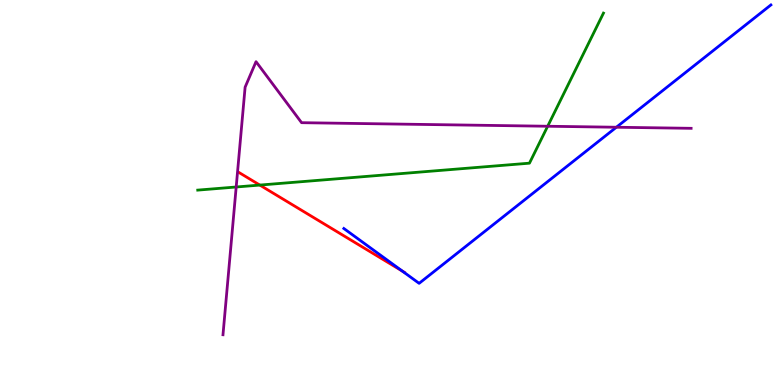[{'lines': ['blue', 'red'], 'intersections': [{'x': 5.19, 'y': 2.96}]}, {'lines': ['green', 'red'], 'intersections': [{'x': 3.35, 'y': 5.19}]}, {'lines': ['purple', 'red'], 'intersections': []}, {'lines': ['blue', 'green'], 'intersections': []}, {'lines': ['blue', 'purple'], 'intersections': [{'x': 7.95, 'y': 6.7}]}, {'lines': ['green', 'purple'], 'intersections': [{'x': 3.05, 'y': 5.14}, {'x': 7.07, 'y': 6.72}]}]